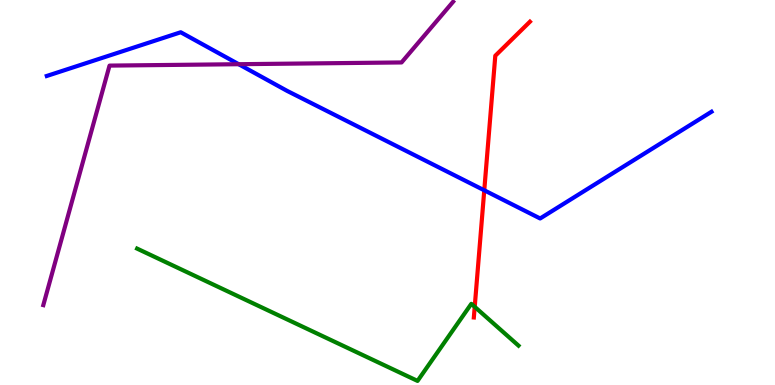[{'lines': ['blue', 'red'], 'intersections': [{'x': 6.25, 'y': 5.06}]}, {'lines': ['green', 'red'], 'intersections': [{'x': 6.13, 'y': 2.03}]}, {'lines': ['purple', 'red'], 'intersections': []}, {'lines': ['blue', 'green'], 'intersections': []}, {'lines': ['blue', 'purple'], 'intersections': [{'x': 3.08, 'y': 8.33}]}, {'lines': ['green', 'purple'], 'intersections': []}]